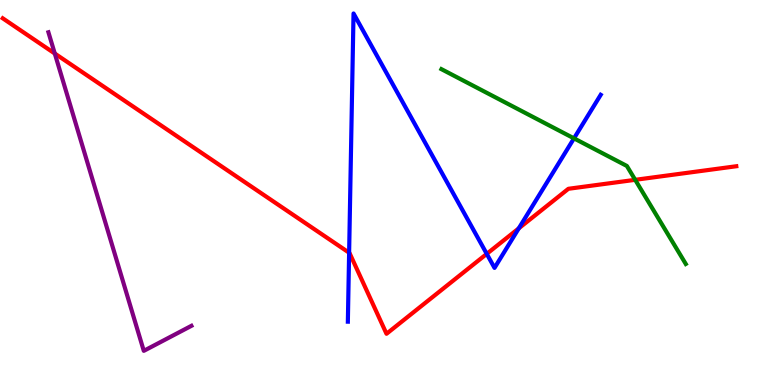[{'lines': ['blue', 'red'], 'intersections': [{'x': 4.5, 'y': 3.44}, {'x': 6.28, 'y': 3.41}, {'x': 6.69, 'y': 4.07}]}, {'lines': ['green', 'red'], 'intersections': [{'x': 8.2, 'y': 5.33}]}, {'lines': ['purple', 'red'], 'intersections': [{'x': 0.707, 'y': 8.61}]}, {'lines': ['blue', 'green'], 'intersections': [{'x': 7.41, 'y': 6.41}]}, {'lines': ['blue', 'purple'], 'intersections': []}, {'lines': ['green', 'purple'], 'intersections': []}]